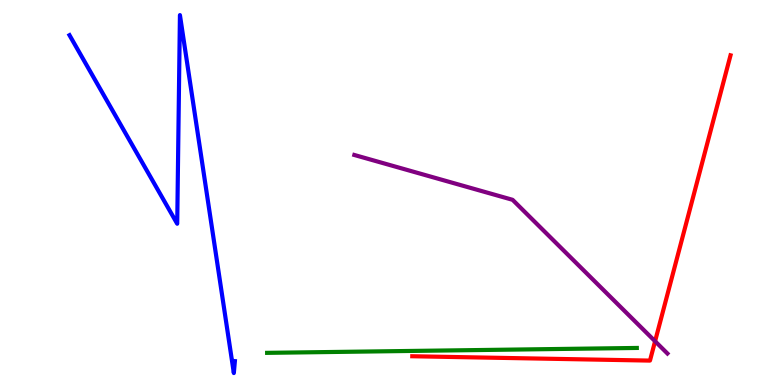[{'lines': ['blue', 'red'], 'intersections': []}, {'lines': ['green', 'red'], 'intersections': []}, {'lines': ['purple', 'red'], 'intersections': [{'x': 8.45, 'y': 1.14}]}, {'lines': ['blue', 'green'], 'intersections': []}, {'lines': ['blue', 'purple'], 'intersections': []}, {'lines': ['green', 'purple'], 'intersections': []}]